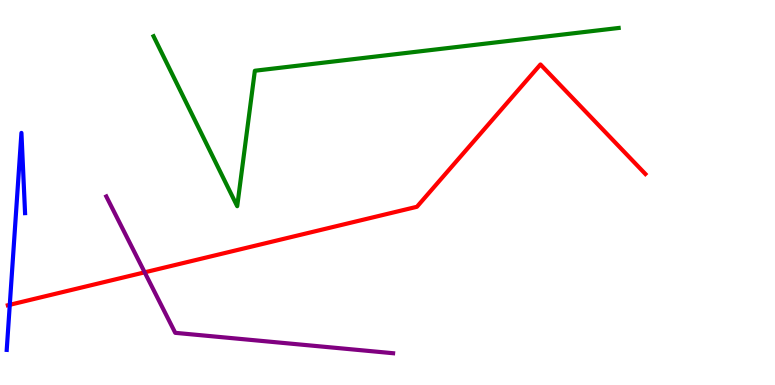[{'lines': ['blue', 'red'], 'intersections': [{'x': 0.126, 'y': 2.08}]}, {'lines': ['green', 'red'], 'intersections': []}, {'lines': ['purple', 'red'], 'intersections': [{'x': 1.87, 'y': 2.93}]}, {'lines': ['blue', 'green'], 'intersections': []}, {'lines': ['blue', 'purple'], 'intersections': []}, {'lines': ['green', 'purple'], 'intersections': []}]